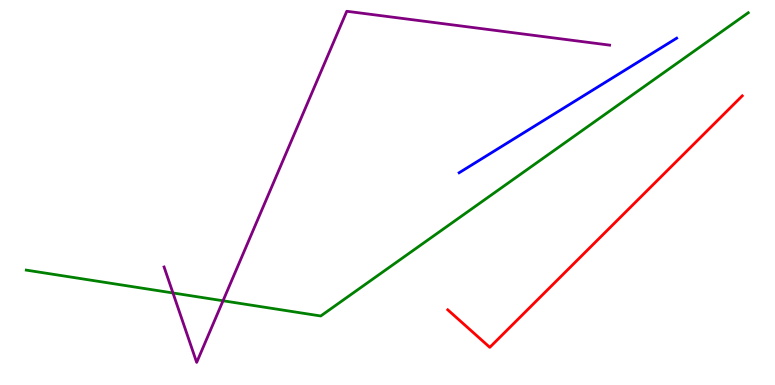[{'lines': ['blue', 'red'], 'intersections': []}, {'lines': ['green', 'red'], 'intersections': []}, {'lines': ['purple', 'red'], 'intersections': []}, {'lines': ['blue', 'green'], 'intersections': []}, {'lines': ['blue', 'purple'], 'intersections': []}, {'lines': ['green', 'purple'], 'intersections': [{'x': 2.23, 'y': 2.39}, {'x': 2.88, 'y': 2.19}]}]